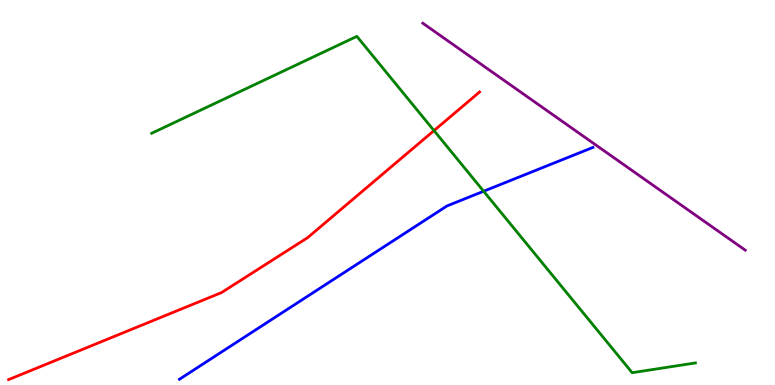[{'lines': ['blue', 'red'], 'intersections': []}, {'lines': ['green', 'red'], 'intersections': [{'x': 5.6, 'y': 6.61}]}, {'lines': ['purple', 'red'], 'intersections': []}, {'lines': ['blue', 'green'], 'intersections': [{'x': 6.24, 'y': 5.03}]}, {'lines': ['blue', 'purple'], 'intersections': []}, {'lines': ['green', 'purple'], 'intersections': []}]